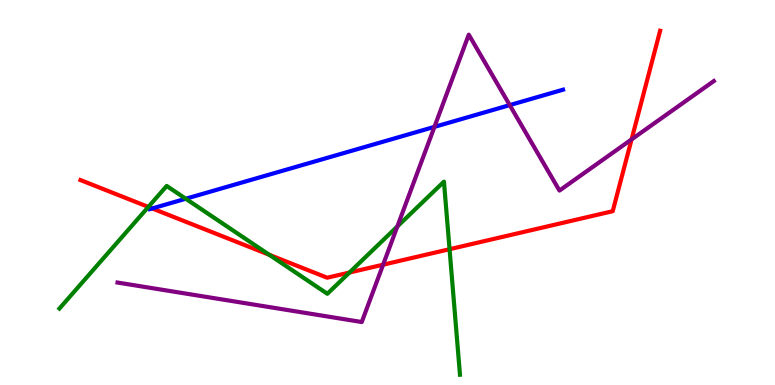[{'lines': ['blue', 'red'], 'intersections': [{'x': 1.96, 'y': 4.59}]}, {'lines': ['green', 'red'], 'intersections': [{'x': 1.91, 'y': 4.63}, {'x': 3.47, 'y': 3.38}, {'x': 4.51, 'y': 2.92}, {'x': 5.8, 'y': 3.53}]}, {'lines': ['purple', 'red'], 'intersections': [{'x': 4.94, 'y': 3.12}, {'x': 8.15, 'y': 6.38}]}, {'lines': ['blue', 'green'], 'intersections': [{'x': 2.4, 'y': 4.84}]}, {'lines': ['blue', 'purple'], 'intersections': [{'x': 5.61, 'y': 6.7}, {'x': 6.58, 'y': 7.27}]}, {'lines': ['green', 'purple'], 'intersections': [{'x': 5.13, 'y': 4.12}]}]